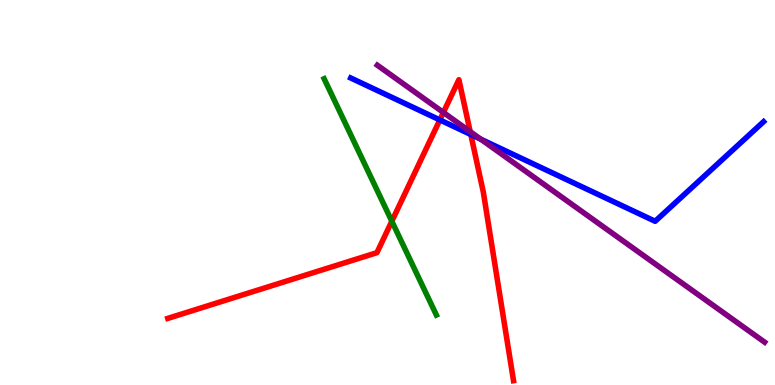[{'lines': ['blue', 'red'], 'intersections': [{'x': 5.68, 'y': 6.89}, {'x': 6.07, 'y': 6.51}]}, {'lines': ['green', 'red'], 'intersections': [{'x': 5.06, 'y': 4.25}]}, {'lines': ['purple', 'red'], 'intersections': [{'x': 5.72, 'y': 7.08}, {'x': 6.07, 'y': 6.58}]}, {'lines': ['blue', 'green'], 'intersections': []}, {'lines': ['blue', 'purple'], 'intersections': [{'x': 6.2, 'y': 6.38}]}, {'lines': ['green', 'purple'], 'intersections': []}]